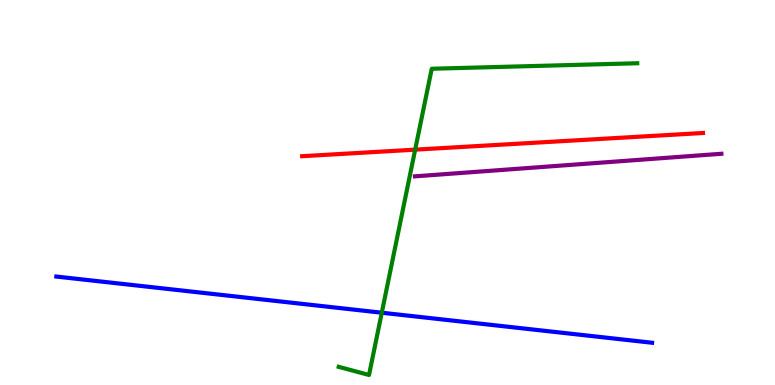[{'lines': ['blue', 'red'], 'intersections': []}, {'lines': ['green', 'red'], 'intersections': [{'x': 5.36, 'y': 6.11}]}, {'lines': ['purple', 'red'], 'intersections': []}, {'lines': ['blue', 'green'], 'intersections': [{'x': 4.93, 'y': 1.88}]}, {'lines': ['blue', 'purple'], 'intersections': []}, {'lines': ['green', 'purple'], 'intersections': []}]